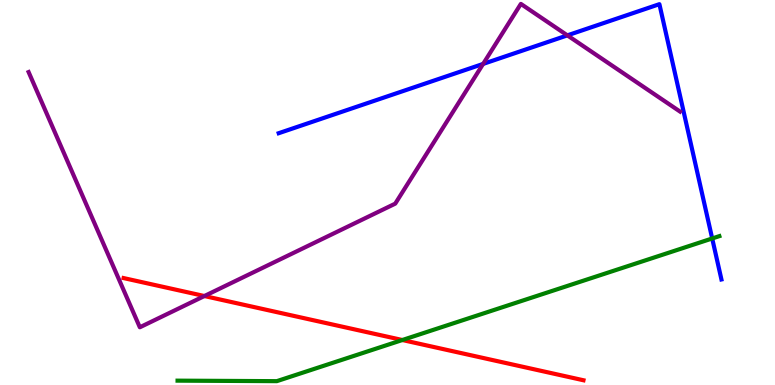[{'lines': ['blue', 'red'], 'intersections': []}, {'lines': ['green', 'red'], 'intersections': [{'x': 5.19, 'y': 1.17}]}, {'lines': ['purple', 'red'], 'intersections': [{'x': 2.64, 'y': 2.31}]}, {'lines': ['blue', 'green'], 'intersections': [{'x': 9.19, 'y': 3.81}]}, {'lines': ['blue', 'purple'], 'intersections': [{'x': 6.23, 'y': 8.34}, {'x': 7.32, 'y': 9.08}]}, {'lines': ['green', 'purple'], 'intersections': []}]